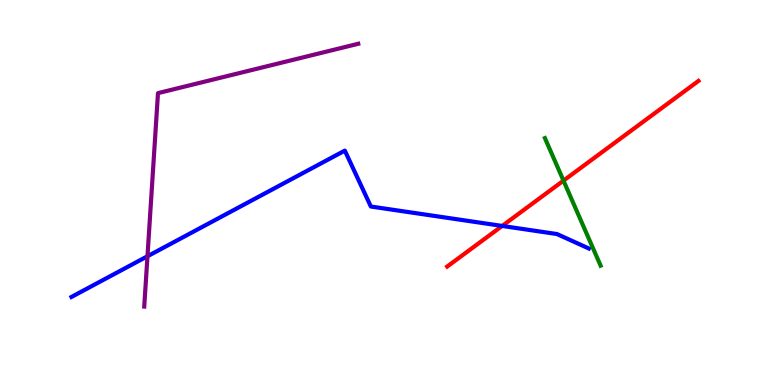[{'lines': ['blue', 'red'], 'intersections': [{'x': 6.48, 'y': 4.13}]}, {'lines': ['green', 'red'], 'intersections': [{'x': 7.27, 'y': 5.31}]}, {'lines': ['purple', 'red'], 'intersections': []}, {'lines': ['blue', 'green'], 'intersections': []}, {'lines': ['blue', 'purple'], 'intersections': [{'x': 1.9, 'y': 3.34}]}, {'lines': ['green', 'purple'], 'intersections': []}]